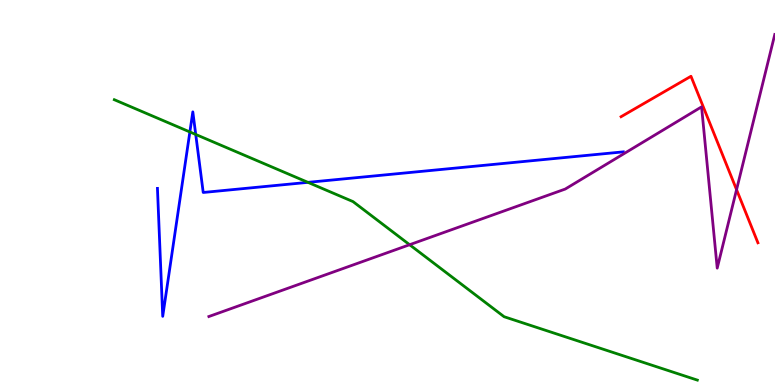[{'lines': ['blue', 'red'], 'intersections': []}, {'lines': ['green', 'red'], 'intersections': []}, {'lines': ['purple', 'red'], 'intersections': [{'x': 9.5, 'y': 5.07}]}, {'lines': ['blue', 'green'], 'intersections': [{'x': 2.45, 'y': 6.57}, {'x': 2.53, 'y': 6.51}, {'x': 3.97, 'y': 5.26}]}, {'lines': ['blue', 'purple'], 'intersections': []}, {'lines': ['green', 'purple'], 'intersections': [{'x': 5.29, 'y': 3.64}]}]